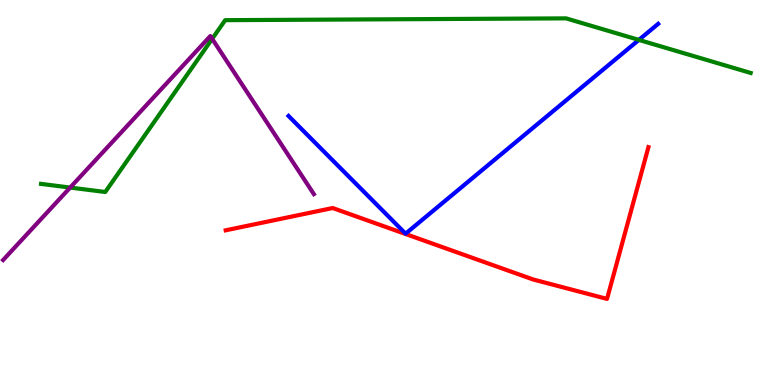[{'lines': ['blue', 'red'], 'intersections': []}, {'lines': ['green', 'red'], 'intersections': []}, {'lines': ['purple', 'red'], 'intersections': []}, {'lines': ['blue', 'green'], 'intersections': [{'x': 8.24, 'y': 8.96}]}, {'lines': ['blue', 'purple'], 'intersections': []}, {'lines': ['green', 'purple'], 'intersections': [{'x': 0.905, 'y': 5.13}, {'x': 2.74, 'y': 8.99}]}]